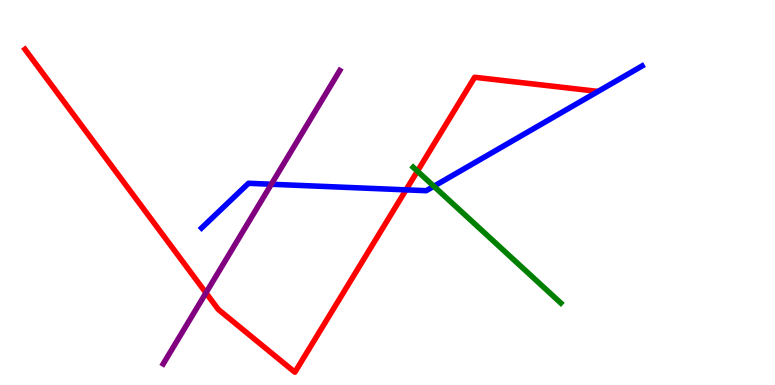[{'lines': ['blue', 'red'], 'intersections': [{'x': 5.24, 'y': 5.07}]}, {'lines': ['green', 'red'], 'intersections': [{'x': 5.39, 'y': 5.55}]}, {'lines': ['purple', 'red'], 'intersections': [{'x': 2.66, 'y': 2.39}]}, {'lines': ['blue', 'green'], 'intersections': [{'x': 5.6, 'y': 5.16}]}, {'lines': ['blue', 'purple'], 'intersections': [{'x': 3.5, 'y': 5.21}]}, {'lines': ['green', 'purple'], 'intersections': []}]